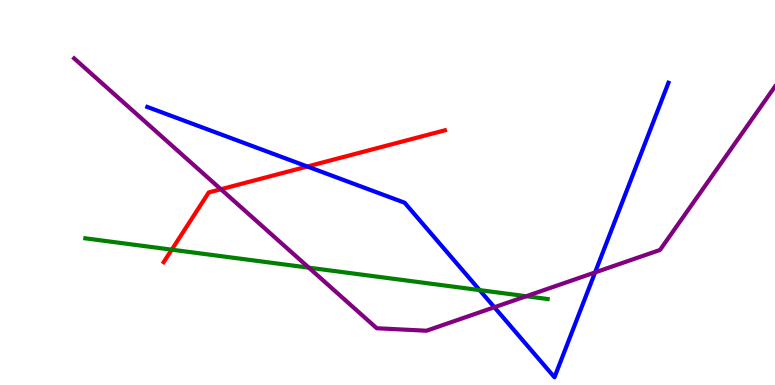[{'lines': ['blue', 'red'], 'intersections': [{'x': 3.97, 'y': 5.68}]}, {'lines': ['green', 'red'], 'intersections': [{'x': 2.22, 'y': 3.51}]}, {'lines': ['purple', 'red'], 'intersections': [{'x': 2.85, 'y': 5.08}]}, {'lines': ['blue', 'green'], 'intersections': [{'x': 6.19, 'y': 2.46}]}, {'lines': ['blue', 'purple'], 'intersections': [{'x': 6.38, 'y': 2.02}, {'x': 7.68, 'y': 2.92}]}, {'lines': ['green', 'purple'], 'intersections': [{'x': 3.98, 'y': 3.05}, {'x': 6.79, 'y': 2.31}]}]